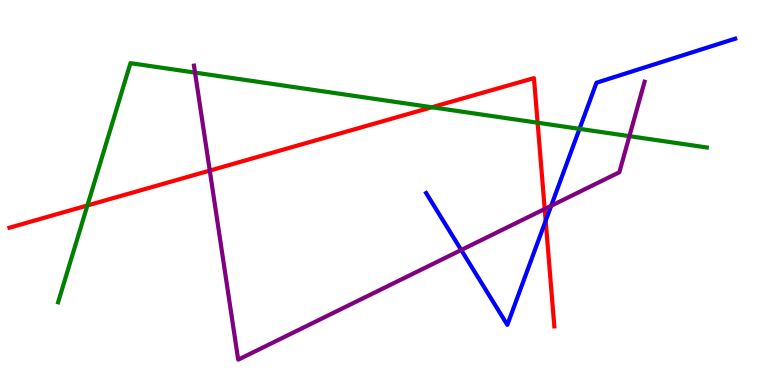[{'lines': ['blue', 'red'], 'intersections': [{'x': 7.04, 'y': 4.27}]}, {'lines': ['green', 'red'], 'intersections': [{'x': 1.13, 'y': 4.66}, {'x': 5.57, 'y': 7.21}, {'x': 6.94, 'y': 6.81}]}, {'lines': ['purple', 'red'], 'intersections': [{'x': 2.71, 'y': 5.57}, {'x': 7.03, 'y': 4.57}]}, {'lines': ['blue', 'green'], 'intersections': [{'x': 7.48, 'y': 6.65}]}, {'lines': ['blue', 'purple'], 'intersections': [{'x': 5.95, 'y': 3.51}, {'x': 7.11, 'y': 4.66}]}, {'lines': ['green', 'purple'], 'intersections': [{'x': 2.52, 'y': 8.11}, {'x': 8.12, 'y': 6.46}]}]